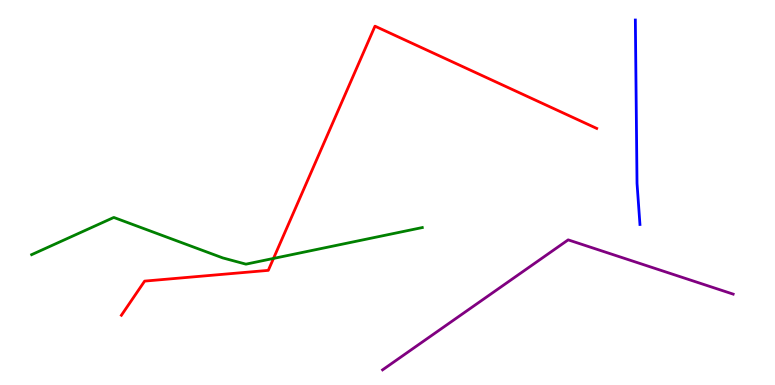[{'lines': ['blue', 'red'], 'intersections': []}, {'lines': ['green', 'red'], 'intersections': [{'x': 3.53, 'y': 3.29}]}, {'lines': ['purple', 'red'], 'intersections': []}, {'lines': ['blue', 'green'], 'intersections': []}, {'lines': ['blue', 'purple'], 'intersections': []}, {'lines': ['green', 'purple'], 'intersections': []}]